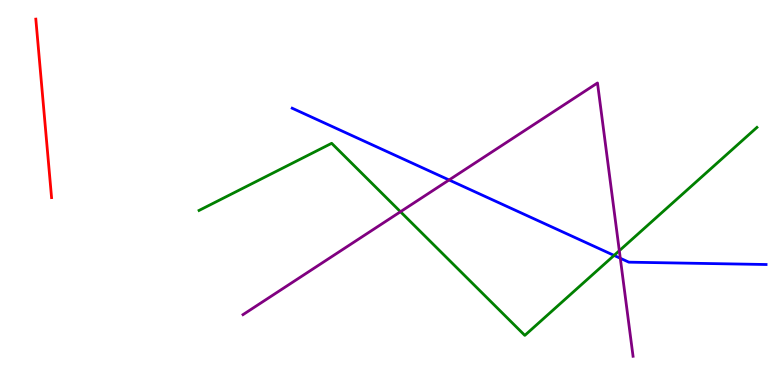[{'lines': ['blue', 'red'], 'intersections': []}, {'lines': ['green', 'red'], 'intersections': []}, {'lines': ['purple', 'red'], 'intersections': []}, {'lines': ['blue', 'green'], 'intersections': [{'x': 7.92, 'y': 3.37}]}, {'lines': ['blue', 'purple'], 'intersections': [{'x': 5.79, 'y': 5.33}, {'x': 8.0, 'y': 3.29}]}, {'lines': ['green', 'purple'], 'intersections': [{'x': 5.17, 'y': 4.5}, {'x': 7.99, 'y': 3.49}]}]